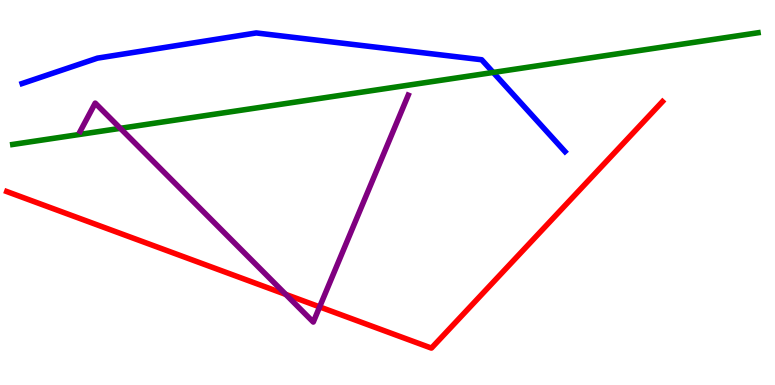[{'lines': ['blue', 'red'], 'intersections': []}, {'lines': ['green', 'red'], 'intersections': []}, {'lines': ['purple', 'red'], 'intersections': [{'x': 3.69, 'y': 2.35}, {'x': 4.12, 'y': 2.03}]}, {'lines': ['blue', 'green'], 'intersections': [{'x': 6.36, 'y': 8.12}]}, {'lines': ['blue', 'purple'], 'intersections': []}, {'lines': ['green', 'purple'], 'intersections': [{'x': 1.55, 'y': 6.67}]}]